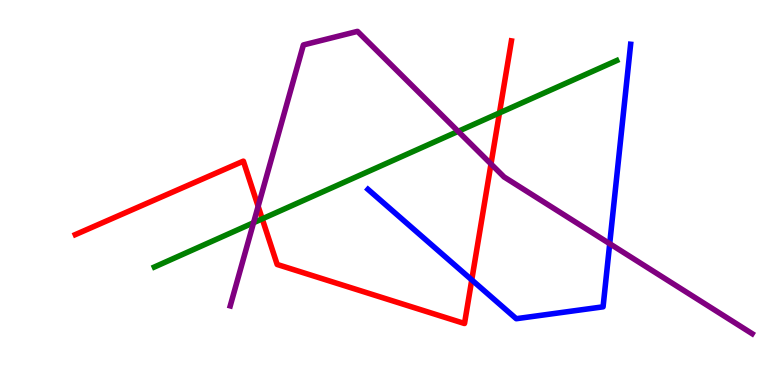[{'lines': ['blue', 'red'], 'intersections': [{'x': 6.09, 'y': 2.73}]}, {'lines': ['green', 'red'], 'intersections': [{'x': 3.38, 'y': 4.32}, {'x': 6.44, 'y': 7.07}]}, {'lines': ['purple', 'red'], 'intersections': [{'x': 3.33, 'y': 4.64}, {'x': 6.34, 'y': 5.74}]}, {'lines': ['blue', 'green'], 'intersections': []}, {'lines': ['blue', 'purple'], 'intersections': [{'x': 7.87, 'y': 3.67}]}, {'lines': ['green', 'purple'], 'intersections': [{'x': 3.27, 'y': 4.21}, {'x': 5.91, 'y': 6.59}]}]